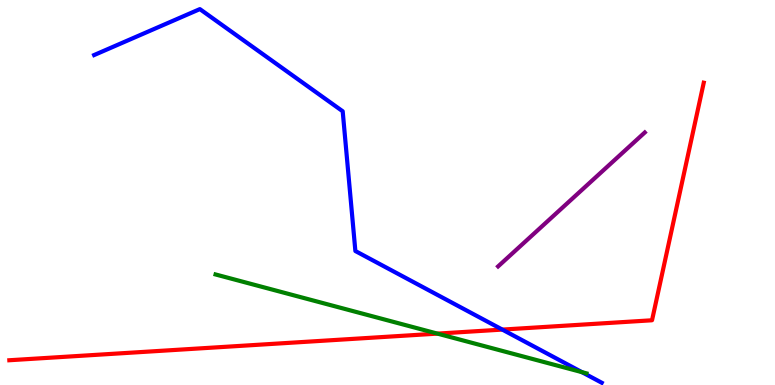[{'lines': ['blue', 'red'], 'intersections': [{'x': 6.48, 'y': 1.44}]}, {'lines': ['green', 'red'], 'intersections': [{'x': 5.64, 'y': 1.33}]}, {'lines': ['purple', 'red'], 'intersections': []}, {'lines': ['blue', 'green'], 'intersections': [{'x': 7.51, 'y': 0.334}]}, {'lines': ['blue', 'purple'], 'intersections': []}, {'lines': ['green', 'purple'], 'intersections': []}]